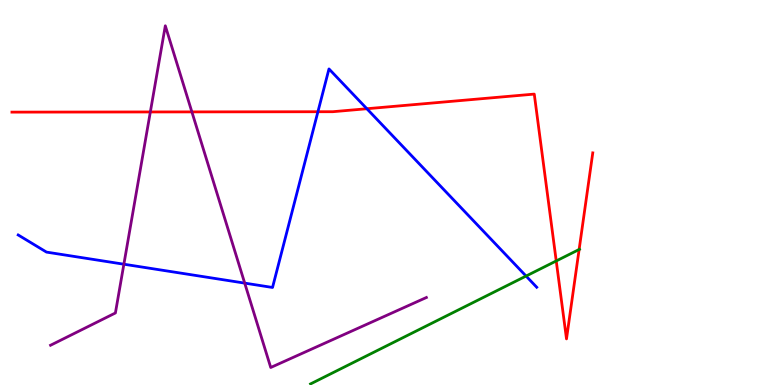[{'lines': ['blue', 'red'], 'intersections': [{'x': 4.1, 'y': 7.1}, {'x': 4.73, 'y': 7.18}]}, {'lines': ['green', 'red'], 'intersections': [{'x': 7.18, 'y': 3.22}, {'x': 7.47, 'y': 3.52}]}, {'lines': ['purple', 'red'], 'intersections': [{'x': 1.94, 'y': 7.09}, {'x': 2.48, 'y': 7.09}]}, {'lines': ['blue', 'green'], 'intersections': [{'x': 6.79, 'y': 2.83}]}, {'lines': ['blue', 'purple'], 'intersections': [{'x': 1.6, 'y': 3.14}, {'x': 3.16, 'y': 2.65}]}, {'lines': ['green', 'purple'], 'intersections': []}]